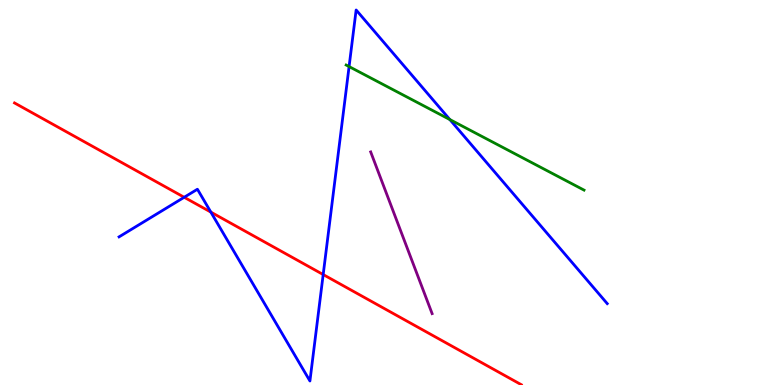[{'lines': ['blue', 'red'], 'intersections': [{'x': 2.38, 'y': 4.88}, {'x': 2.72, 'y': 4.49}, {'x': 4.17, 'y': 2.87}]}, {'lines': ['green', 'red'], 'intersections': []}, {'lines': ['purple', 'red'], 'intersections': []}, {'lines': ['blue', 'green'], 'intersections': [{'x': 4.5, 'y': 8.27}, {'x': 5.8, 'y': 6.89}]}, {'lines': ['blue', 'purple'], 'intersections': []}, {'lines': ['green', 'purple'], 'intersections': []}]